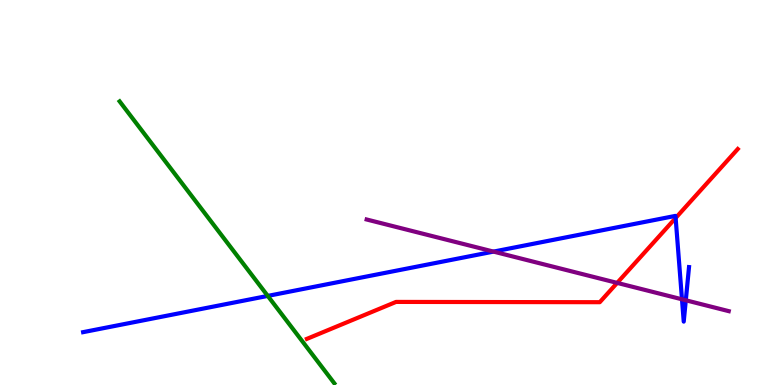[{'lines': ['blue', 'red'], 'intersections': [{'x': 8.72, 'y': 4.34}]}, {'lines': ['green', 'red'], 'intersections': []}, {'lines': ['purple', 'red'], 'intersections': [{'x': 7.96, 'y': 2.65}]}, {'lines': ['blue', 'green'], 'intersections': [{'x': 3.46, 'y': 2.31}]}, {'lines': ['blue', 'purple'], 'intersections': [{'x': 6.37, 'y': 3.46}, {'x': 8.8, 'y': 2.23}, {'x': 8.85, 'y': 2.2}]}, {'lines': ['green', 'purple'], 'intersections': []}]